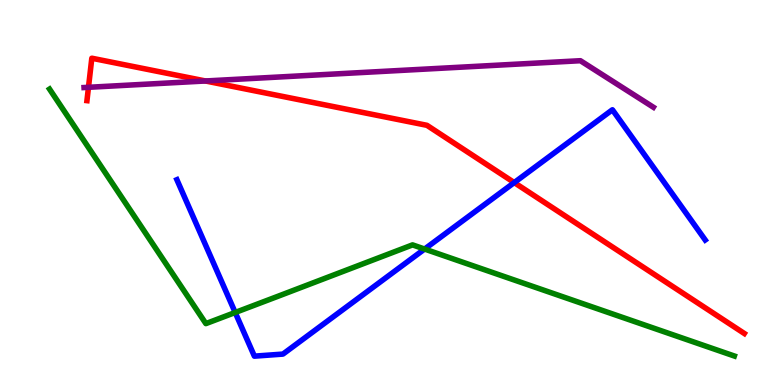[{'lines': ['blue', 'red'], 'intersections': [{'x': 6.64, 'y': 5.26}]}, {'lines': ['green', 'red'], 'intersections': []}, {'lines': ['purple', 'red'], 'intersections': [{'x': 1.14, 'y': 7.73}, {'x': 2.65, 'y': 7.9}]}, {'lines': ['blue', 'green'], 'intersections': [{'x': 3.03, 'y': 1.88}, {'x': 5.48, 'y': 3.53}]}, {'lines': ['blue', 'purple'], 'intersections': []}, {'lines': ['green', 'purple'], 'intersections': []}]